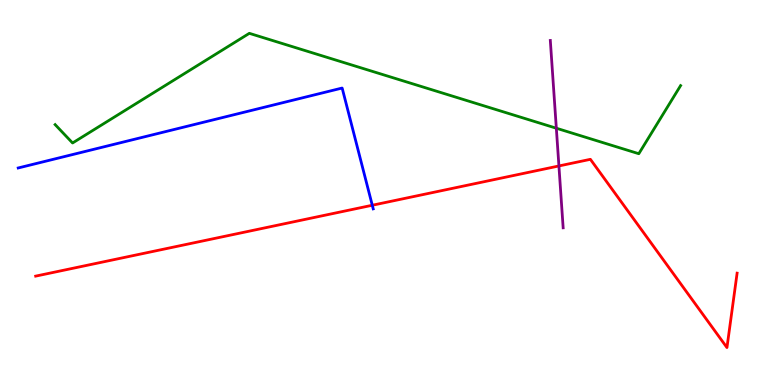[{'lines': ['blue', 'red'], 'intersections': [{'x': 4.8, 'y': 4.67}]}, {'lines': ['green', 'red'], 'intersections': []}, {'lines': ['purple', 'red'], 'intersections': [{'x': 7.21, 'y': 5.69}]}, {'lines': ['blue', 'green'], 'intersections': []}, {'lines': ['blue', 'purple'], 'intersections': []}, {'lines': ['green', 'purple'], 'intersections': [{'x': 7.18, 'y': 6.67}]}]